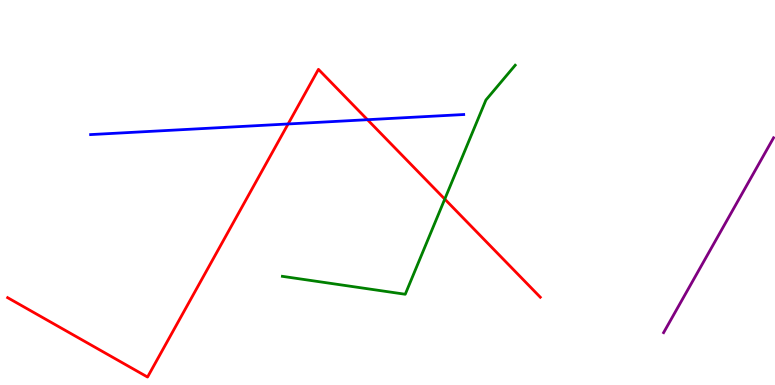[{'lines': ['blue', 'red'], 'intersections': [{'x': 3.72, 'y': 6.78}, {'x': 4.74, 'y': 6.89}]}, {'lines': ['green', 'red'], 'intersections': [{'x': 5.74, 'y': 4.83}]}, {'lines': ['purple', 'red'], 'intersections': []}, {'lines': ['blue', 'green'], 'intersections': []}, {'lines': ['blue', 'purple'], 'intersections': []}, {'lines': ['green', 'purple'], 'intersections': []}]